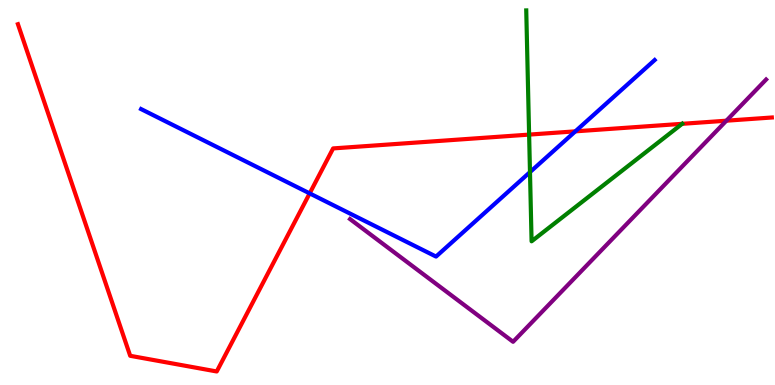[{'lines': ['blue', 'red'], 'intersections': [{'x': 4.0, 'y': 4.98}, {'x': 7.42, 'y': 6.59}]}, {'lines': ['green', 'red'], 'intersections': [{'x': 6.83, 'y': 6.5}, {'x': 8.8, 'y': 6.78}]}, {'lines': ['purple', 'red'], 'intersections': [{'x': 9.37, 'y': 6.86}]}, {'lines': ['blue', 'green'], 'intersections': [{'x': 6.84, 'y': 5.53}]}, {'lines': ['blue', 'purple'], 'intersections': []}, {'lines': ['green', 'purple'], 'intersections': []}]